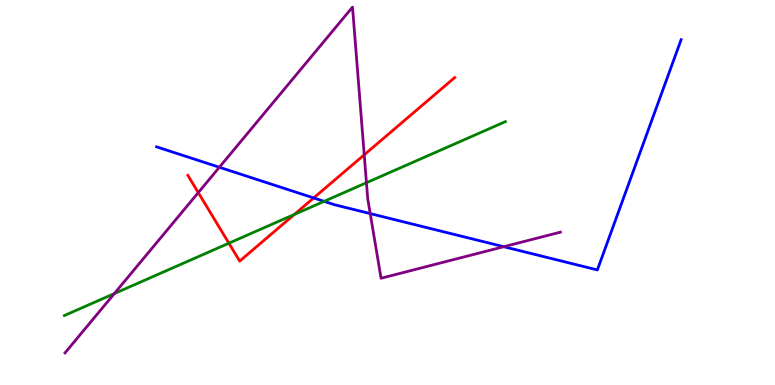[{'lines': ['blue', 'red'], 'intersections': [{'x': 4.05, 'y': 4.86}]}, {'lines': ['green', 'red'], 'intersections': [{'x': 2.95, 'y': 3.68}, {'x': 3.8, 'y': 4.43}]}, {'lines': ['purple', 'red'], 'intersections': [{'x': 2.56, 'y': 5.0}, {'x': 4.7, 'y': 5.98}]}, {'lines': ['blue', 'green'], 'intersections': [{'x': 4.18, 'y': 4.77}]}, {'lines': ['blue', 'purple'], 'intersections': [{'x': 2.83, 'y': 5.66}, {'x': 4.78, 'y': 4.45}, {'x': 6.5, 'y': 3.59}]}, {'lines': ['green', 'purple'], 'intersections': [{'x': 1.48, 'y': 2.37}, {'x': 4.73, 'y': 5.25}]}]